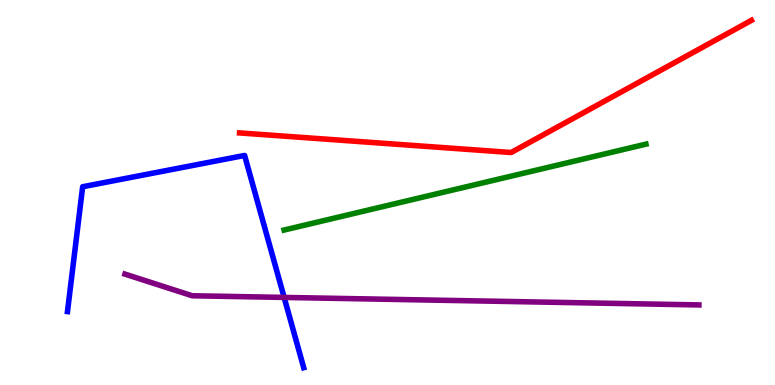[{'lines': ['blue', 'red'], 'intersections': []}, {'lines': ['green', 'red'], 'intersections': []}, {'lines': ['purple', 'red'], 'intersections': []}, {'lines': ['blue', 'green'], 'intersections': []}, {'lines': ['blue', 'purple'], 'intersections': [{'x': 3.67, 'y': 2.27}]}, {'lines': ['green', 'purple'], 'intersections': []}]